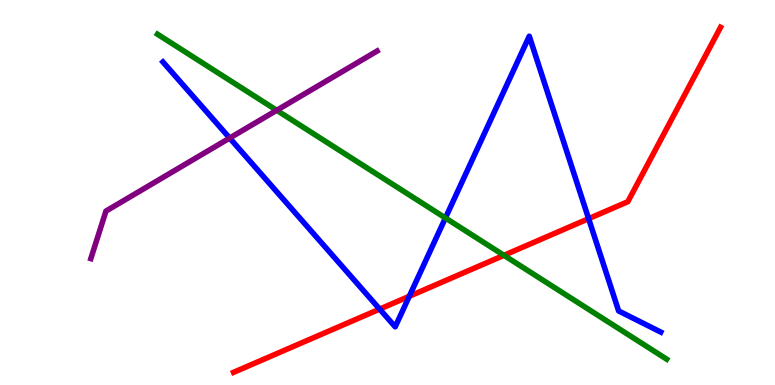[{'lines': ['blue', 'red'], 'intersections': [{'x': 4.9, 'y': 1.97}, {'x': 5.28, 'y': 2.3}, {'x': 7.6, 'y': 4.32}]}, {'lines': ['green', 'red'], 'intersections': [{'x': 6.5, 'y': 3.37}]}, {'lines': ['purple', 'red'], 'intersections': []}, {'lines': ['blue', 'green'], 'intersections': [{'x': 5.75, 'y': 4.34}]}, {'lines': ['blue', 'purple'], 'intersections': [{'x': 2.96, 'y': 6.41}]}, {'lines': ['green', 'purple'], 'intersections': [{'x': 3.57, 'y': 7.13}]}]